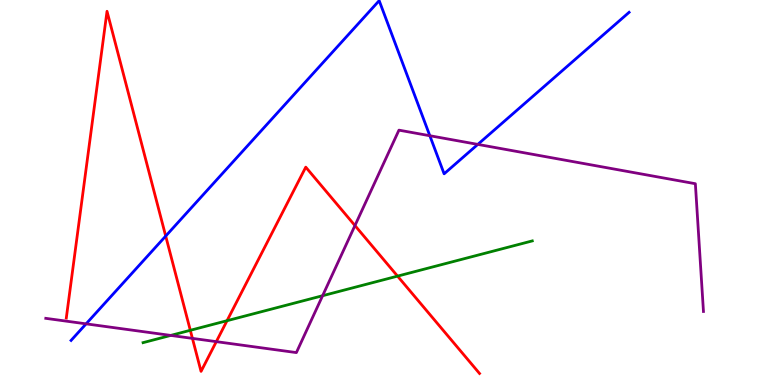[{'lines': ['blue', 'red'], 'intersections': [{'x': 2.14, 'y': 3.87}]}, {'lines': ['green', 'red'], 'intersections': [{'x': 2.46, 'y': 1.42}, {'x': 2.93, 'y': 1.67}, {'x': 5.13, 'y': 2.83}]}, {'lines': ['purple', 'red'], 'intersections': [{'x': 2.48, 'y': 1.21}, {'x': 2.79, 'y': 1.13}, {'x': 4.58, 'y': 4.14}]}, {'lines': ['blue', 'green'], 'intersections': []}, {'lines': ['blue', 'purple'], 'intersections': [{'x': 1.11, 'y': 1.59}, {'x': 5.55, 'y': 6.47}, {'x': 6.17, 'y': 6.25}]}, {'lines': ['green', 'purple'], 'intersections': [{'x': 2.2, 'y': 1.29}, {'x': 4.16, 'y': 2.32}]}]